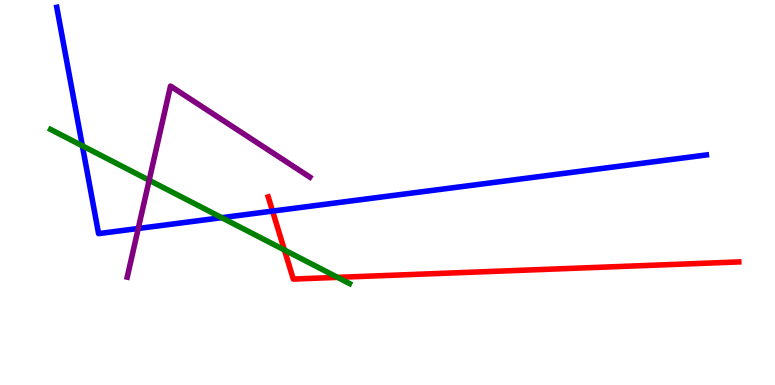[{'lines': ['blue', 'red'], 'intersections': [{'x': 3.52, 'y': 4.52}]}, {'lines': ['green', 'red'], 'intersections': [{'x': 3.67, 'y': 3.51}, {'x': 4.36, 'y': 2.8}]}, {'lines': ['purple', 'red'], 'intersections': []}, {'lines': ['blue', 'green'], 'intersections': [{'x': 1.06, 'y': 6.21}, {'x': 2.86, 'y': 4.35}]}, {'lines': ['blue', 'purple'], 'intersections': [{'x': 1.78, 'y': 4.07}]}, {'lines': ['green', 'purple'], 'intersections': [{'x': 1.92, 'y': 5.32}]}]